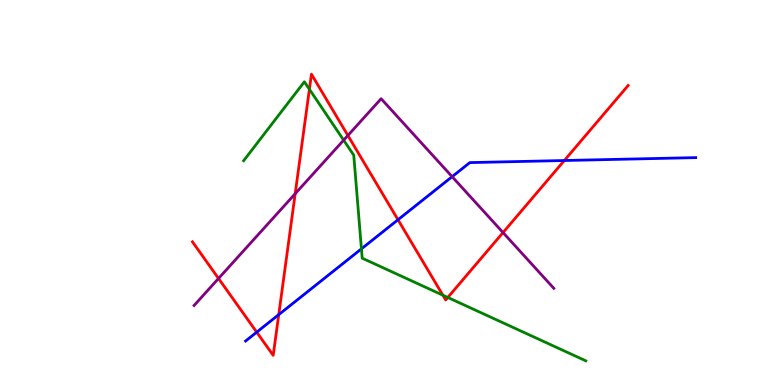[{'lines': ['blue', 'red'], 'intersections': [{'x': 3.31, 'y': 1.37}, {'x': 3.6, 'y': 1.83}, {'x': 5.14, 'y': 4.29}, {'x': 7.28, 'y': 5.83}]}, {'lines': ['green', 'red'], 'intersections': [{'x': 3.99, 'y': 7.68}, {'x': 5.71, 'y': 2.33}, {'x': 5.78, 'y': 2.27}]}, {'lines': ['purple', 'red'], 'intersections': [{'x': 2.82, 'y': 2.77}, {'x': 3.81, 'y': 4.97}, {'x': 4.49, 'y': 6.48}, {'x': 6.49, 'y': 3.96}]}, {'lines': ['blue', 'green'], 'intersections': [{'x': 4.66, 'y': 3.54}]}, {'lines': ['blue', 'purple'], 'intersections': [{'x': 5.83, 'y': 5.41}]}, {'lines': ['green', 'purple'], 'intersections': [{'x': 4.43, 'y': 6.36}]}]